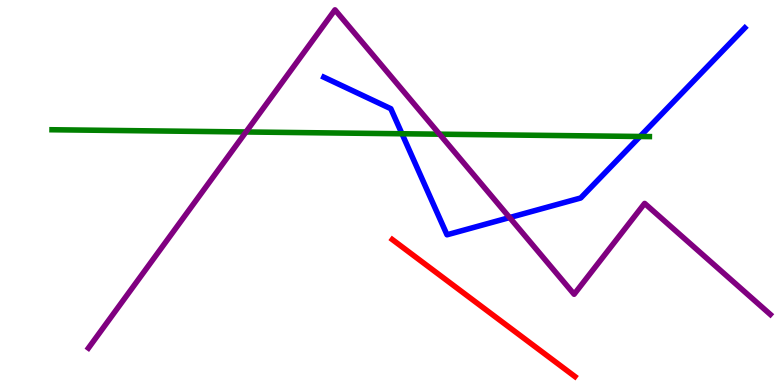[{'lines': ['blue', 'red'], 'intersections': []}, {'lines': ['green', 'red'], 'intersections': []}, {'lines': ['purple', 'red'], 'intersections': []}, {'lines': ['blue', 'green'], 'intersections': [{'x': 5.19, 'y': 6.53}, {'x': 8.26, 'y': 6.45}]}, {'lines': ['blue', 'purple'], 'intersections': [{'x': 6.58, 'y': 4.35}]}, {'lines': ['green', 'purple'], 'intersections': [{'x': 3.17, 'y': 6.57}, {'x': 5.67, 'y': 6.51}]}]